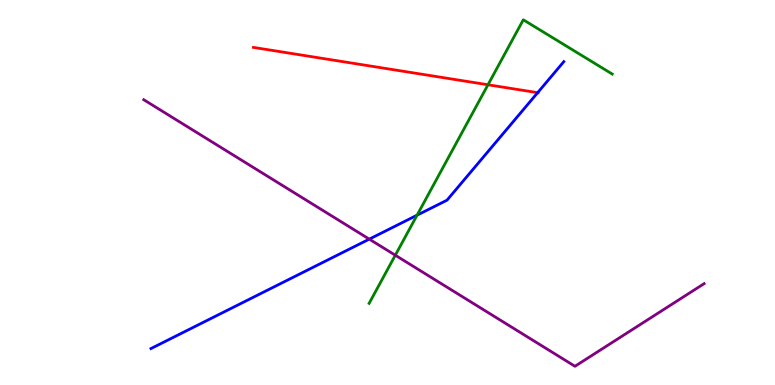[{'lines': ['blue', 'red'], 'intersections': [{'x': 6.94, 'y': 7.59}]}, {'lines': ['green', 'red'], 'intersections': [{'x': 6.3, 'y': 7.8}]}, {'lines': ['purple', 'red'], 'intersections': []}, {'lines': ['blue', 'green'], 'intersections': [{'x': 5.38, 'y': 4.41}]}, {'lines': ['blue', 'purple'], 'intersections': [{'x': 4.76, 'y': 3.79}]}, {'lines': ['green', 'purple'], 'intersections': [{'x': 5.1, 'y': 3.37}]}]